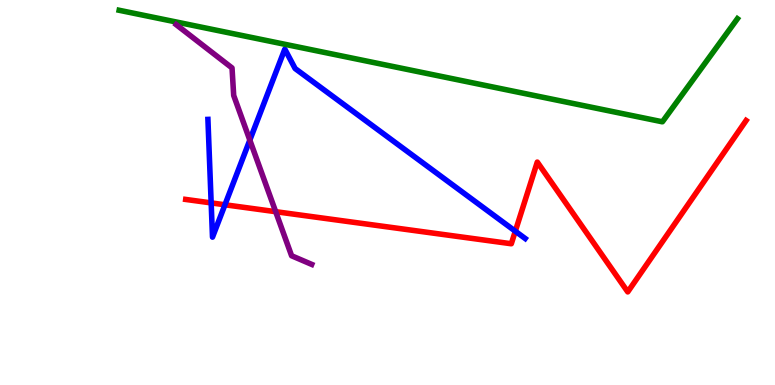[{'lines': ['blue', 'red'], 'intersections': [{'x': 2.72, 'y': 4.73}, {'x': 2.9, 'y': 4.68}, {'x': 6.65, 'y': 3.99}]}, {'lines': ['green', 'red'], 'intersections': []}, {'lines': ['purple', 'red'], 'intersections': [{'x': 3.56, 'y': 4.5}]}, {'lines': ['blue', 'green'], 'intersections': []}, {'lines': ['blue', 'purple'], 'intersections': [{'x': 3.22, 'y': 6.36}]}, {'lines': ['green', 'purple'], 'intersections': []}]